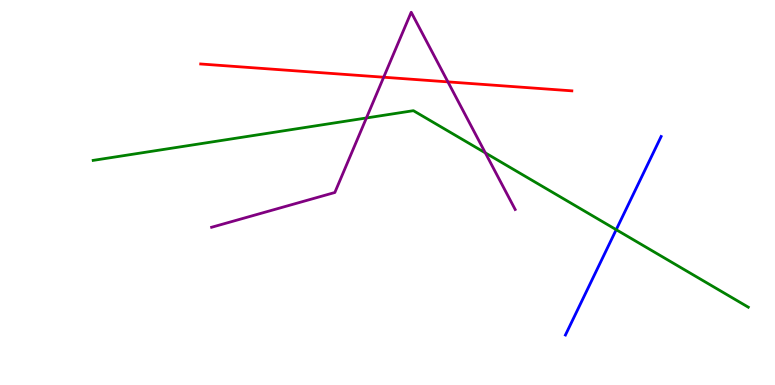[{'lines': ['blue', 'red'], 'intersections': []}, {'lines': ['green', 'red'], 'intersections': []}, {'lines': ['purple', 'red'], 'intersections': [{'x': 4.95, 'y': 7.99}, {'x': 5.78, 'y': 7.87}]}, {'lines': ['blue', 'green'], 'intersections': [{'x': 7.95, 'y': 4.03}]}, {'lines': ['blue', 'purple'], 'intersections': []}, {'lines': ['green', 'purple'], 'intersections': [{'x': 4.73, 'y': 6.94}, {'x': 6.26, 'y': 6.03}]}]